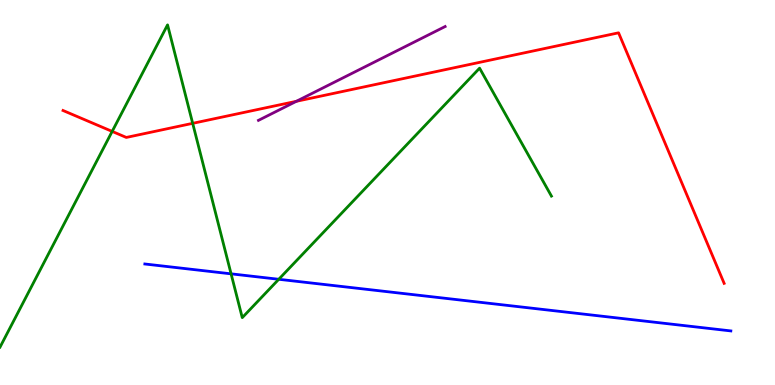[{'lines': ['blue', 'red'], 'intersections': []}, {'lines': ['green', 'red'], 'intersections': [{'x': 1.45, 'y': 6.59}, {'x': 2.49, 'y': 6.8}]}, {'lines': ['purple', 'red'], 'intersections': [{'x': 3.82, 'y': 7.37}]}, {'lines': ['blue', 'green'], 'intersections': [{'x': 2.98, 'y': 2.89}, {'x': 3.6, 'y': 2.75}]}, {'lines': ['blue', 'purple'], 'intersections': []}, {'lines': ['green', 'purple'], 'intersections': []}]